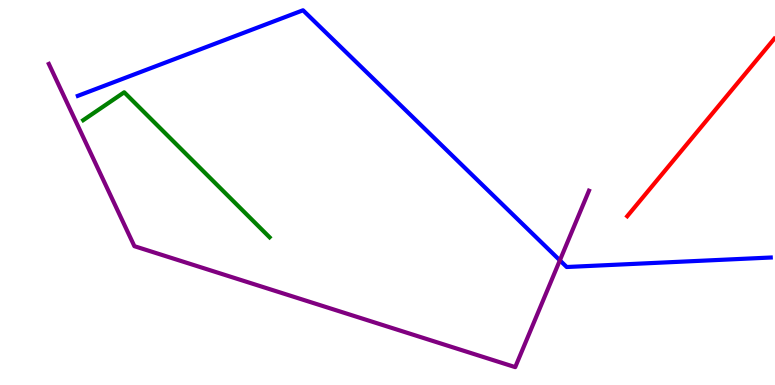[{'lines': ['blue', 'red'], 'intersections': []}, {'lines': ['green', 'red'], 'intersections': []}, {'lines': ['purple', 'red'], 'intersections': []}, {'lines': ['blue', 'green'], 'intersections': []}, {'lines': ['blue', 'purple'], 'intersections': [{'x': 7.22, 'y': 3.24}]}, {'lines': ['green', 'purple'], 'intersections': []}]